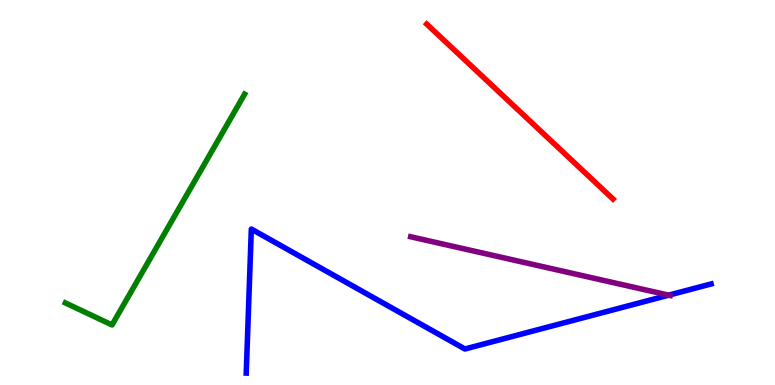[{'lines': ['blue', 'red'], 'intersections': []}, {'lines': ['green', 'red'], 'intersections': []}, {'lines': ['purple', 'red'], 'intersections': []}, {'lines': ['blue', 'green'], 'intersections': []}, {'lines': ['blue', 'purple'], 'intersections': [{'x': 8.63, 'y': 2.33}]}, {'lines': ['green', 'purple'], 'intersections': []}]